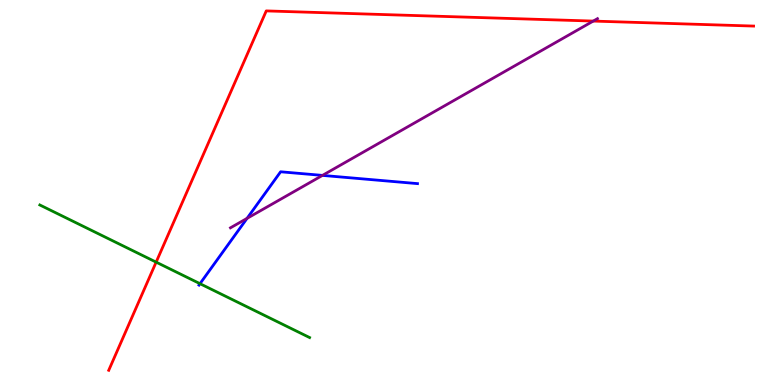[{'lines': ['blue', 'red'], 'intersections': []}, {'lines': ['green', 'red'], 'intersections': [{'x': 2.01, 'y': 3.19}]}, {'lines': ['purple', 'red'], 'intersections': [{'x': 7.65, 'y': 9.45}]}, {'lines': ['blue', 'green'], 'intersections': [{'x': 2.58, 'y': 2.63}]}, {'lines': ['blue', 'purple'], 'intersections': [{'x': 3.19, 'y': 4.33}, {'x': 4.16, 'y': 5.44}]}, {'lines': ['green', 'purple'], 'intersections': []}]